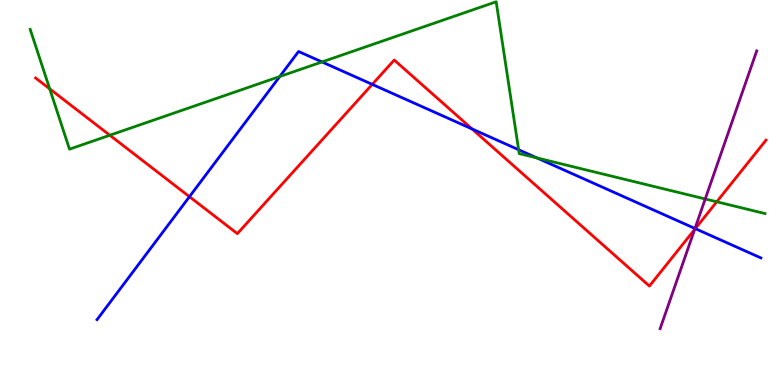[{'lines': ['blue', 'red'], 'intersections': [{'x': 2.44, 'y': 4.89}, {'x': 4.8, 'y': 7.81}, {'x': 6.09, 'y': 6.65}, {'x': 8.97, 'y': 4.06}]}, {'lines': ['green', 'red'], 'intersections': [{'x': 0.642, 'y': 7.69}, {'x': 1.42, 'y': 6.49}, {'x': 9.25, 'y': 4.76}]}, {'lines': ['purple', 'red'], 'intersections': [{'x': 8.96, 'y': 4.04}]}, {'lines': ['blue', 'green'], 'intersections': [{'x': 3.61, 'y': 8.01}, {'x': 4.15, 'y': 8.39}, {'x': 6.69, 'y': 6.11}, {'x': 6.93, 'y': 5.9}]}, {'lines': ['blue', 'purple'], 'intersections': [{'x': 8.97, 'y': 4.07}]}, {'lines': ['green', 'purple'], 'intersections': [{'x': 9.1, 'y': 4.83}]}]